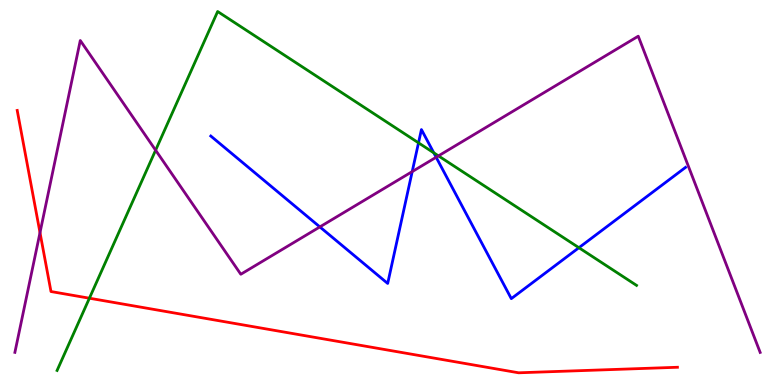[{'lines': ['blue', 'red'], 'intersections': []}, {'lines': ['green', 'red'], 'intersections': [{'x': 1.15, 'y': 2.25}]}, {'lines': ['purple', 'red'], 'intersections': [{'x': 0.516, 'y': 3.96}]}, {'lines': ['blue', 'green'], 'intersections': [{'x': 5.4, 'y': 6.29}, {'x': 5.6, 'y': 6.03}, {'x': 7.47, 'y': 3.57}]}, {'lines': ['blue', 'purple'], 'intersections': [{'x': 4.13, 'y': 4.11}, {'x': 5.32, 'y': 5.54}, {'x': 5.63, 'y': 5.92}]}, {'lines': ['green', 'purple'], 'intersections': [{'x': 2.01, 'y': 6.1}, {'x': 5.66, 'y': 5.95}]}]